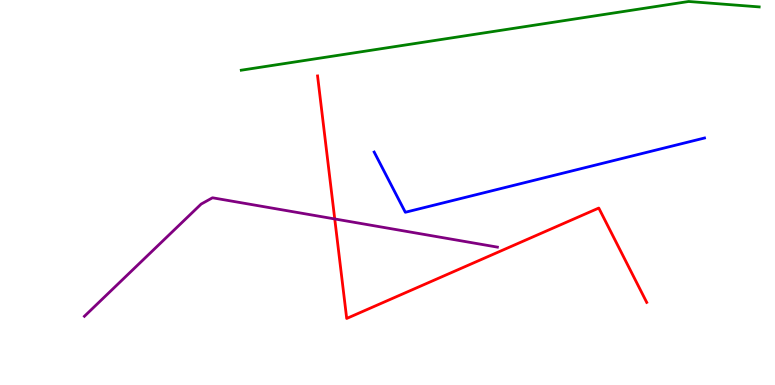[{'lines': ['blue', 'red'], 'intersections': []}, {'lines': ['green', 'red'], 'intersections': []}, {'lines': ['purple', 'red'], 'intersections': [{'x': 4.32, 'y': 4.31}]}, {'lines': ['blue', 'green'], 'intersections': []}, {'lines': ['blue', 'purple'], 'intersections': []}, {'lines': ['green', 'purple'], 'intersections': []}]